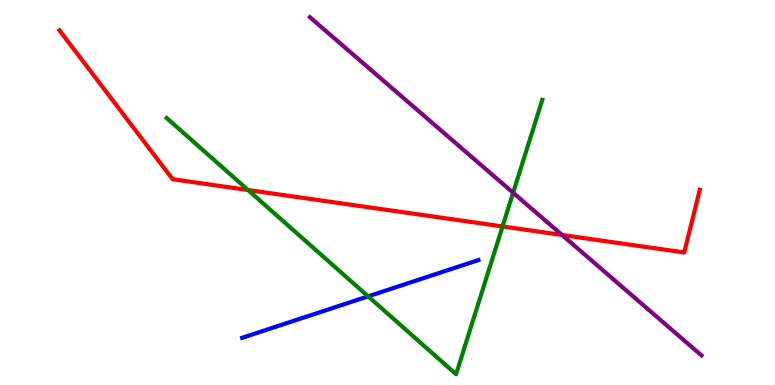[{'lines': ['blue', 'red'], 'intersections': []}, {'lines': ['green', 'red'], 'intersections': [{'x': 3.2, 'y': 5.06}, {'x': 6.48, 'y': 4.12}]}, {'lines': ['purple', 'red'], 'intersections': [{'x': 7.25, 'y': 3.9}]}, {'lines': ['blue', 'green'], 'intersections': [{'x': 4.75, 'y': 2.3}]}, {'lines': ['blue', 'purple'], 'intersections': []}, {'lines': ['green', 'purple'], 'intersections': [{'x': 6.62, 'y': 4.99}]}]